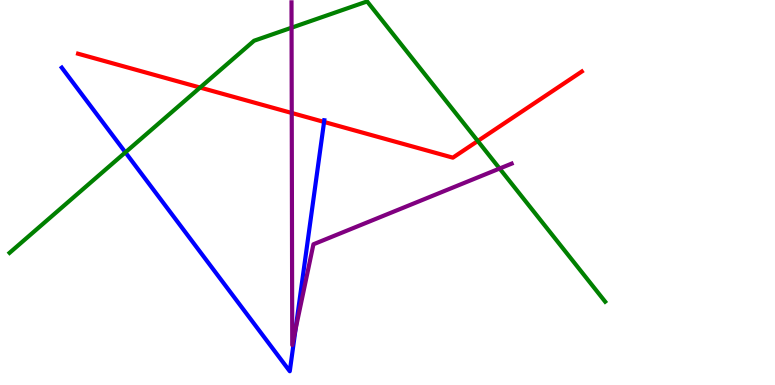[{'lines': ['blue', 'red'], 'intersections': [{'x': 4.18, 'y': 6.83}]}, {'lines': ['green', 'red'], 'intersections': [{'x': 2.58, 'y': 7.73}, {'x': 6.17, 'y': 6.34}]}, {'lines': ['purple', 'red'], 'intersections': [{'x': 3.76, 'y': 7.07}]}, {'lines': ['blue', 'green'], 'intersections': [{'x': 1.62, 'y': 6.04}]}, {'lines': ['blue', 'purple'], 'intersections': [{'x': 3.81, 'y': 1.45}]}, {'lines': ['green', 'purple'], 'intersections': [{'x': 3.76, 'y': 9.28}, {'x': 6.45, 'y': 5.62}]}]